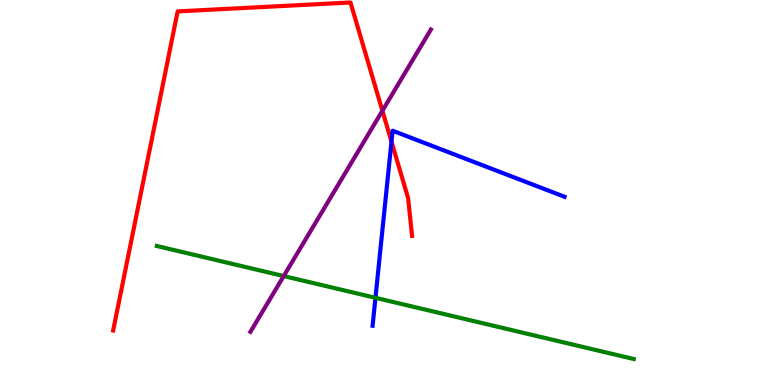[{'lines': ['blue', 'red'], 'intersections': [{'x': 5.05, 'y': 6.32}]}, {'lines': ['green', 'red'], 'intersections': []}, {'lines': ['purple', 'red'], 'intersections': [{'x': 4.93, 'y': 7.12}]}, {'lines': ['blue', 'green'], 'intersections': [{'x': 4.84, 'y': 2.26}]}, {'lines': ['blue', 'purple'], 'intersections': []}, {'lines': ['green', 'purple'], 'intersections': [{'x': 3.66, 'y': 2.83}]}]